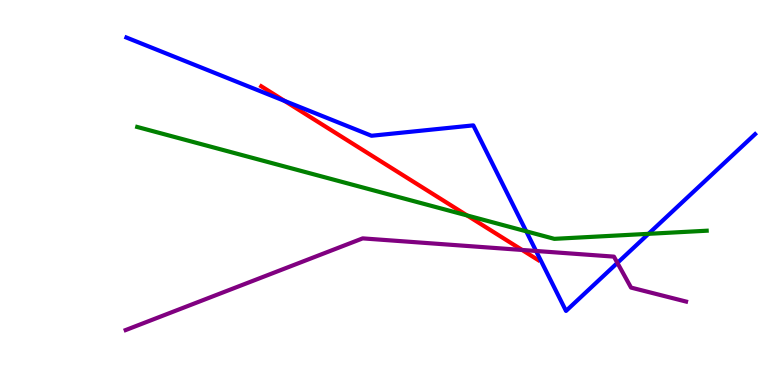[{'lines': ['blue', 'red'], 'intersections': [{'x': 3.67, 'y': 7.38}]}, {'lines': ['green', 'red'], 'intersections': [{'x': 6.03, 'y': 4.4}]}, {'lines': ['purple', 'red'], 'intersections': [{'x': 6.74, 'y': 3.51}]}, {'lines': ['blue', 'green'], 'intersections': [{'x': 6.79, 'y': 3.99}, {'x': 8.37, 'y': 3.93}]}, {'lines': ['blue', 'purple'], 'intersections': [{'x': 6.92, 'y': 3.48}, {'x': 7.97, 'y': 3.17}]}, {'lines': ['green', 'purple'], 'intersections': []}]